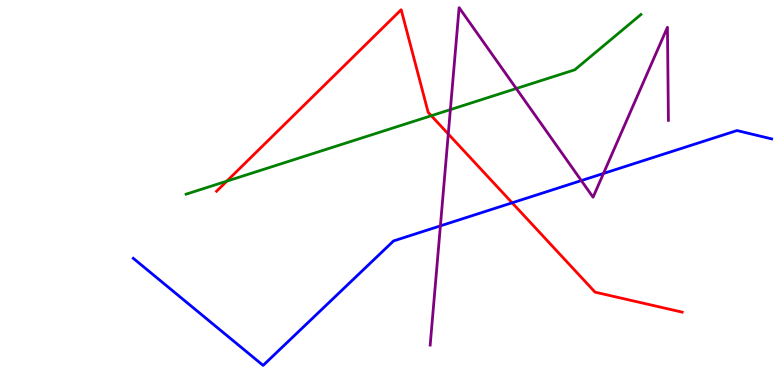[{'lines': ['blue', 'red'], 'intersections': [{'x': 6.61, 'y': 4.73}]}, {'lines': ['green', 'red'], 'intersections': [{'x': 2.93, 'y': 5.29}, {'x': 5.57, 'y': 6.99}]}, {'lines': ['purple', 'red'], 'intersections': [{'x': 5.78, 'y': 6.52}]}, {'lines': ['blue', 'green'], 'intersections': []}, {'lines': ['blue', 'purple'], 'intersections': [{'x': 5.68, 'y': 4.13}, {'x': 7.5, 'y': 5.31}, {'x': 7.79, 'y': 5.49}]}, {'lines': ['green', 'purple'], 'intersections': [{'x': 5.81, 'y': 7.15}, {'x': 6.66, 'y': 7.7}]}]